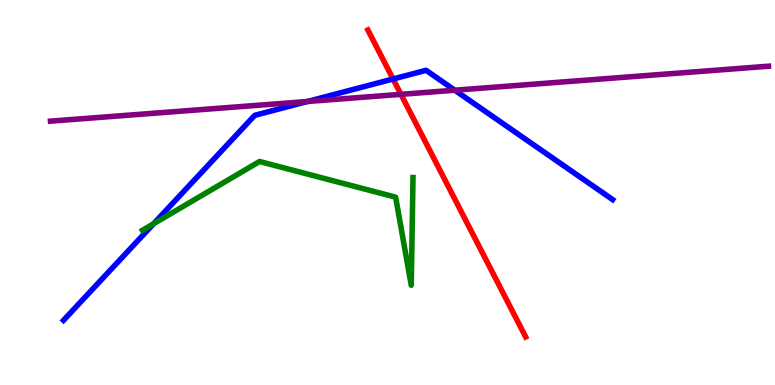[{'lines': ['blue', 'red'], 'intersections': [{'x': 5.07, 'y': 7.95}]}, {'lines': ['green', 'red'], 'intersections': []}, {'lines': ['purple', 'red'], 'intersections': [{'x': 5.17, 'y': 7.55}]}, {'lines': ['blue', 'green'], 'intersections': [{'x': 1.98, 'y': 4.19}]}, {'lines': ['blue', 'purple'], 'intersections': [{'x': 3.97, 'y': 7.36}, {'x': 5.87, 'y': 7.66}]}, {'lines': ['green', 'purple'], 'intersections': []}]